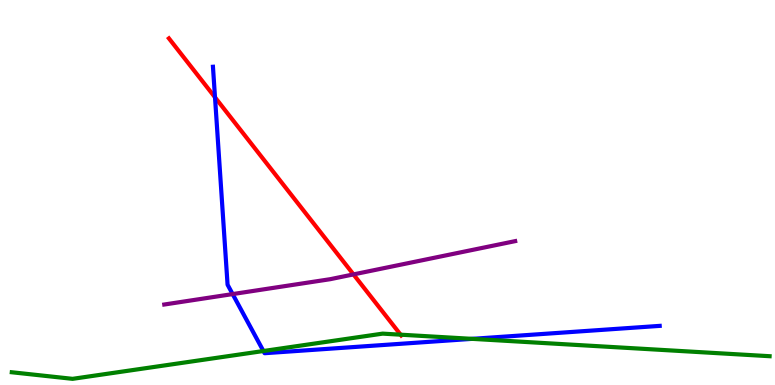[{'lines': ['blue', 'red'], 'intersections': [{'x': 2.77, 'y': 7.47}]}, {'lines': ['green', 'red'], 'intersections': [{'x': 5.17, 'y': 1.31}]}, {'lines': ['purple', 'red'], 'intersections': [{'x': 4.56, 'y': 2.87}]}, {'lines': ['blue', 'green'], 'intersections': [{'x': 3.4, 'y': 0.883}, {'x': 6.09, 'y': 1.2}]}, {'lines': ['blue', 'purple'], 'intersections': [{'x': 3.0, 'y': 2.36}]}, {'lines': ['green', 'purple'], 'intersections': []}]